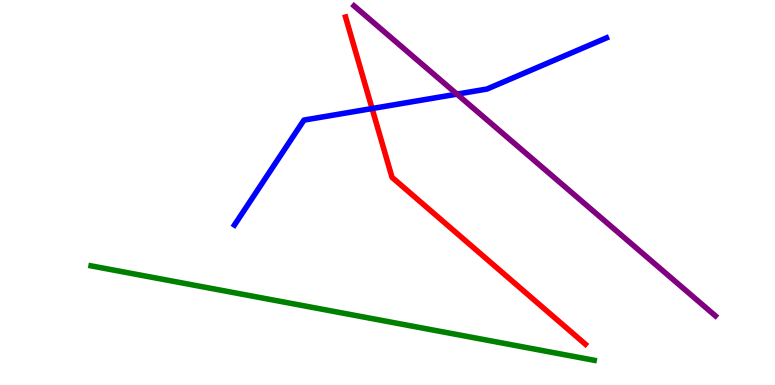[{'lines': ['blue', 'red'], 'intersections': [{'x': 4.8, 'y': 7.18}]}, {'lines': ['green', 'red'], 'intersections': []}, {'lines': ['purple', 'red'], 'intersections': []}, {'lines': ['blue', 'green'], 'intersections': []}, {'lines': ['blue', 'purple'], 'intersections': [{'x': 5.9, 'y': 7.55}]}, {'lines': ['green', 'purple'], 'intersections': []}]